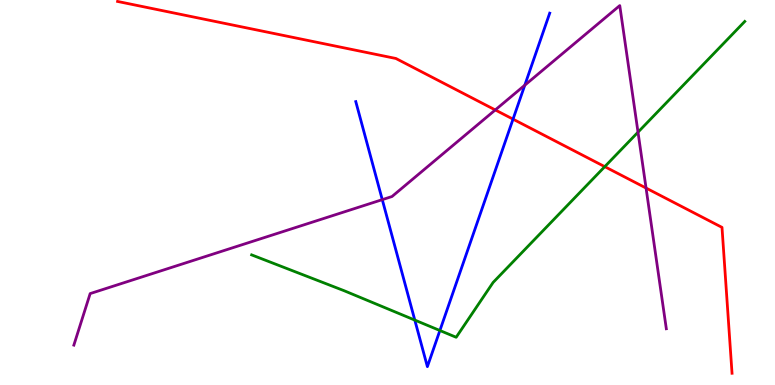[{'lines': ['blue', 'red'], 'intersections': [{'x': 6.62, 'y': 6.91}]}, {'lines': ['green', 'red'], 'intersections': [{'x': 7.8, 'y': 5.67}]}, {'lines': ['purple', 'red'], 'intersections': [{'x': 6.39, 'y': 7.14}, {'x': 8.34, 'y': 5.12}]}, {'lines': ['blue', 'green'], 'intersections': [{'x': 5.35, 'y': 1.69}, {'x': 5.68, 'y': 1.42}]}, {'lines': ['blue', 'purple'], 'intersections': [{'x': 4.93, 'y': 4.81}, {'x': 6.77, 'y': 7.79}]}, {'lines': ['green', 'purple'], 'intersections': [{'x': 8.23, 'y': 6.57}]}]